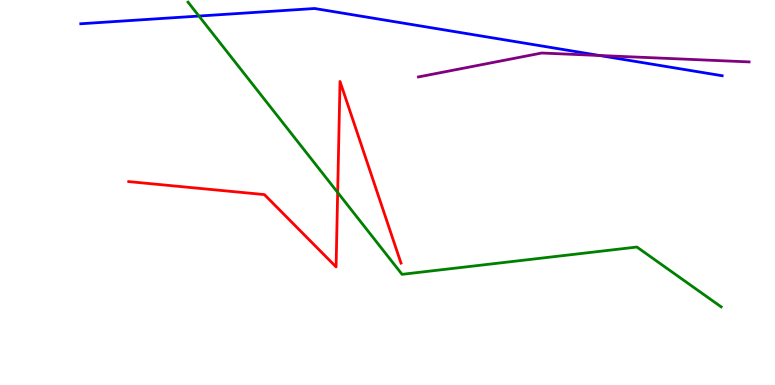[{'lines': ['blue', 'red'], 'intersections': []}, {'lines': ['green', 'red'], 'intersections': [{'x': 4.36, 'y': 5.0}]}, {'lines': ['purple', 'red'], 'intersections': []}, {'lines': ['blue', 'green'], 'intersections': [{'x': 2.57, 'y': 9.58}]}, {'lines': ['blue', 'purple'], 'intersections': [{'x': 7.74, 'y': 8.56}]}, {'lines': ['green', 'purple'], 'intersections': []}]